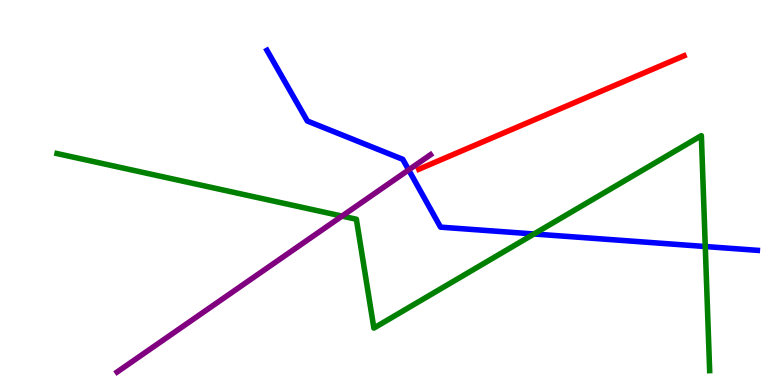[{'lines': ['blue', 'red'], 'intersections': []}, {'lines': ['green', 'red'], 'intersections': []}, {'lines': ['purple', 'red'], 'intersections': []}, {'lines': ['blue', 'green'], 'intersections': [{'x': 6.89, 'y': 3.92}, {'x': 9.1, 'y': 3.6}]}, {'lines': ['blue', 'purple'], 'intersections': [{'x': 5.27, 'y': 5.59}]}, {'lines': ['green', 'purple'], 'intersections': [{'x': 4.41, 'y': 4.39}]}]